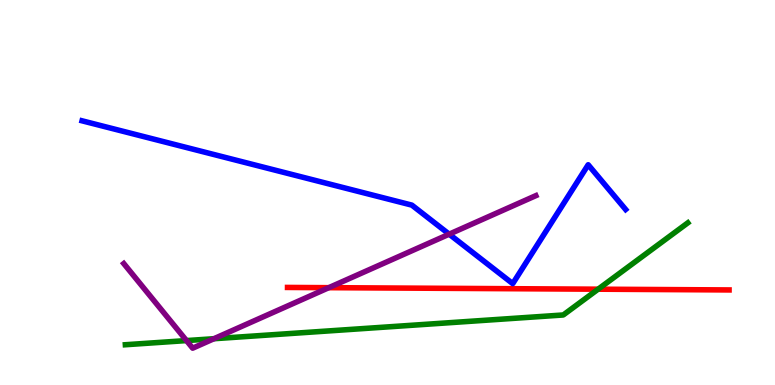[{'lines': ['blue', 'red'], 'intersections': []}, {'lines': ['green', 'red'], 'intersections': [{'x': 7.72, 'y': 2.49}]}, {'lines': ['purple', 'red'], 'intersections': [{'x': 4.24, 'y': 2.53}]}, {'lines': ['blue', 'green'], 'intersections': []}, {'lines': ['blue', 'purple'], 'intersections': [{'x': 5.8, 'y': 3.92}]}, {'lines': ['green', 'purple'], 'intersections': [{'x': 2.41, 'y': 1.15}, {'x': 2.76, 'y': 1.2}]}]